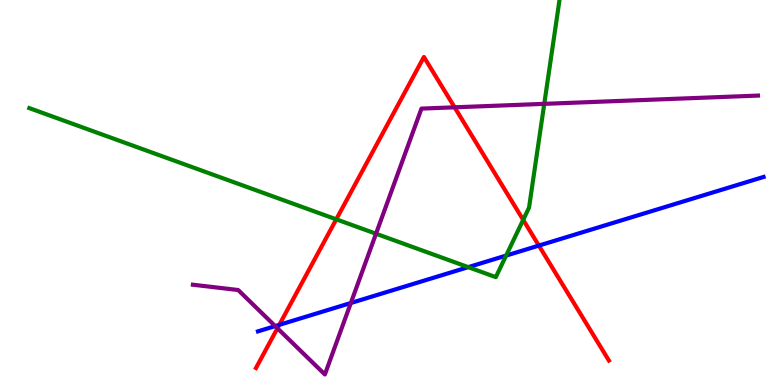[{'lines': ['blue', 'red'], 'intersections': [{'x': 3.6, 'y': 1.56}, {'x': 6.95, 'y': 3.62}]}, {'lines': ['green', 'red'], 'intersections': [{'x': 4.34, 'y': 4.3}, {'x': 6.75, 'y': 4.29}]}, {'lines': ['purple', 'red'], 'intersections': [{'x': 3.58, 'y': 1.47}, {'x': 5.87, 'y': 7.21}]}, {'lines': ['blue', 'green'], 'intersections': [{'x': 6.04, 'y': 3.06}, {'x': 6.53, 'y': 3.36}]}, {'lines': ['blue', 'purple'], 'intersections': [{'x': 3.55, 'y': 1.53}, {'x': 4.53, 'y': 2.13}]}, {'lines': ['green', 'purple'], 'intersections': [{'x': 4.85, 'y': 3.93}, {'x': 7.02, 'y': 7.3}]}]